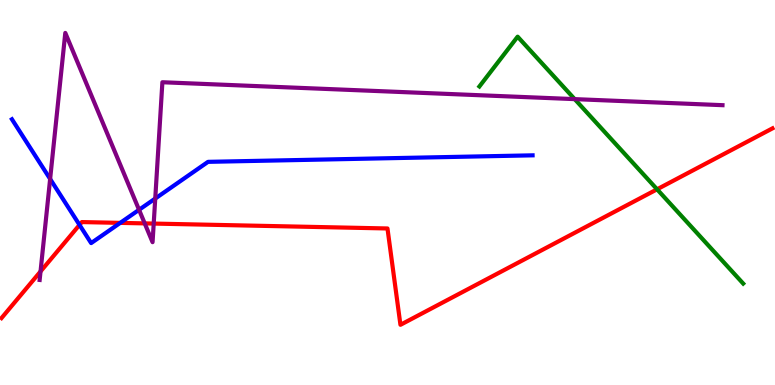[{'lines': ['blue', 'red'], 'intersections': [{'x': 1.03, 'y': 4.16}, {'x': 1.55, 'y': 4.21}]}, {'lines': ['green', 'red'], 'intersections': [{'x': 8.48, 'y': 5.08}]}, {'lines': ['purple', 'red'], 'intersections': [{'x': 0.523, 'y': 2.95}, {'x': 1.87, 'y': 4.2}, {'x': 1.98, 'y': 4.19}]}, {'lines': ['blue', 'green'], 'intersections': []}, {'lines': ['blue', 'purple'], 'intersections': [{'x': 0.647, 'y': 5.35}, {'x': 1.79, 'y': 4.55}, {'x': 2.0, 'y': 4.84}]}, {'lines': ['green', 'purple'], 'intersections': [{'x': 7.42, 'y': 7.43}]}]